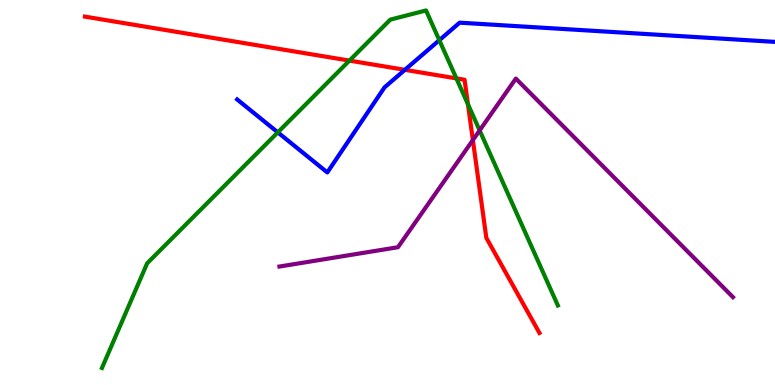[{'lines': ['blue', 'red'], 'intersections': [{'x': 5.22, 'y': 8.19}]}, {'lines': ['green', 'red'], 'intersections': [{'x': 4.51, 'y': 8.43}, {'x': 5.89, 'y': 7.96}, {'x': 6.04, 'y': 7.29}]}, {'lines': ['purple', 'red'], 'intersections': [{'x': 6.1, 'y': 6.36}]}, {'lines': ['blue', 'green'], 'intersections': [{'x': 3.58, 'y': 6.56}, {'x': 5.67, 'y': 8.96}]}, {'lines': ['blue', 'purple'], 'intersections': []}, {'lines': ['green', 'purple'], 'intersections': [{'x': 6.19, 'y': 6.61}]}]